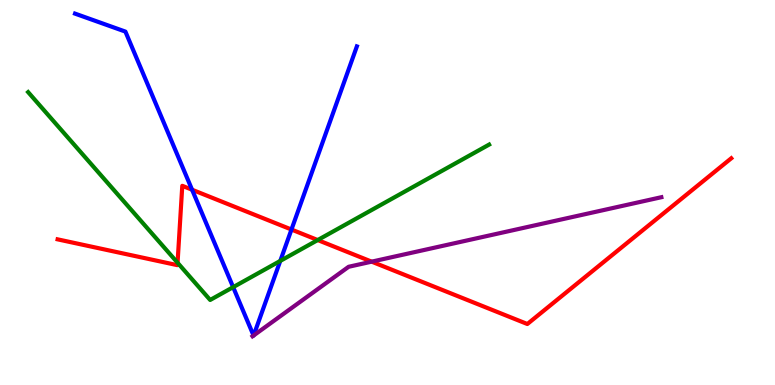[{'lines': ['blue', 'red'], 'intersections': [{'x': 2.48, 'y': 5.07}, {'x': 3.76, 'y': 4.04}]}, {'lines': ['green', 'red'], 'intersections': [{'x': 2.29, 'y': 3.18}, {'x': 4.1, 'y': 3.76}]}, {'lines': ['purple', 'red'], 'intersections': [{'x': 4.8, 'y': 3.2}]}, {'lines': ['blue', 'green'], 'intersections': [{'x': 3.01, 'y': 2.54}, {'x': 3.62, 'y': 3.22}]}, {'lines': ['blue', 'purple'], 'intersections': [{'x': 3.27, 'y': 1.29}, {'x': 3.27, 'y': 1.29}]}, {'lines': ['green', 'purple'], 'intersections': []}]